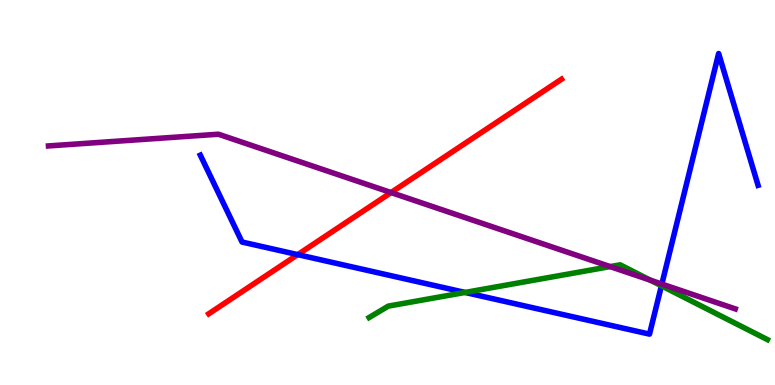[{'lines': ['blue', 'red'], 'intersections': [{'x': 3.84, 'y': 3.39}]}, {'lines': ['green', 'red'], 'intersections': []}, {'lines': ['purple', 'red'], 'intersections': [{'x': 5.05, 'y': 5.0}]}, {'lines': ['blue', 'green'], 'intersections': [{'x': 6.0, 'y': 2.4}, {'x': 8.53, 'y': 2.58}]}, {'lines': ['blue', 'purple'], 'intersections': [{'x': 8.54, 'y': 2.62}]}, {'lines': ['green', 'purple'], 'intersections': [{'x': 7.87, 'y': 3.08}, {'x': 8.39, 'y': 2.72}]}]